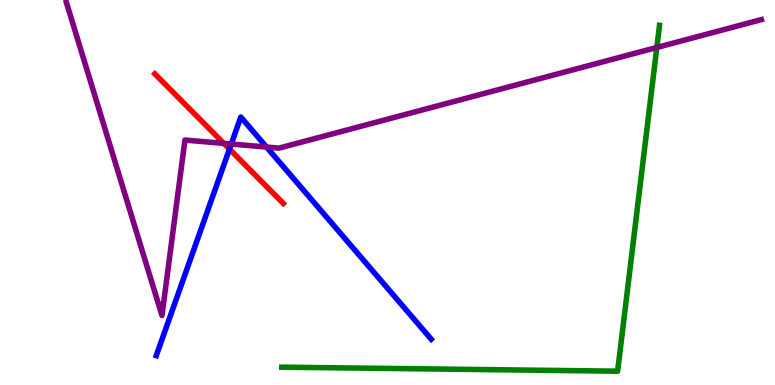[{'lines': ['blue', 'red'], 'intersections': [{'x': 2.96, 'y': 6.13}]}, {'lines': ['green', 'red'], 'intersections': []}, {'lines': ['purple', 'red'], 'intersections': [{'x': 2.89, 'y': 6.28}]}, {'lines': ['blue', 'green'], 'intersections': []}, {'lines': ['blue', 'purple'], 'intersections': [{'x': 2.98, 'y': 6.26}, {'x': 3.44, 'y': 6.18}]}, {'lines': ['green', 'purple'], 'intersections': [{'x': 8.48, 'y': 8.77}]}]